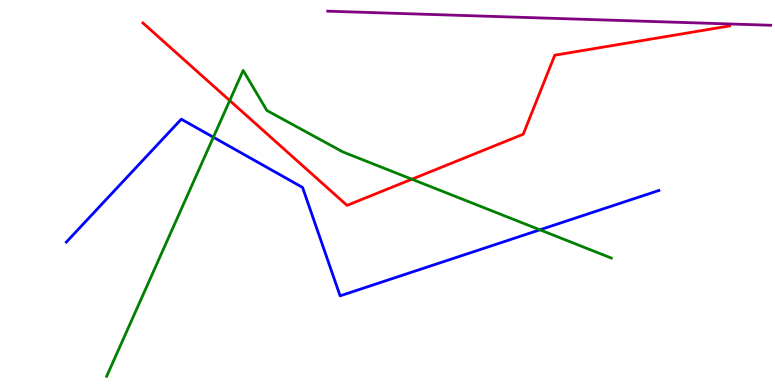[{'lines': ['blue', 'red'], 'intersections': []}, {'lines': ['green', 'red'], 'intersections': [{'x': 2.96, 'y': 7.39}, {'x': 5.31, 'y': 5.35}]}, {'lines': ['purple', 'red'], 'intersections': []}, {'lines': ['blue', 'green'], 'intersections': [{'x': 2.75, 'y': 6.44}, {'x': 6.97, 'y': 4.03}]}, {'lines': ['blue', 'purple'], 'intersections': []}, {'lines': ['green', 'purple'], 'intersections': []}]